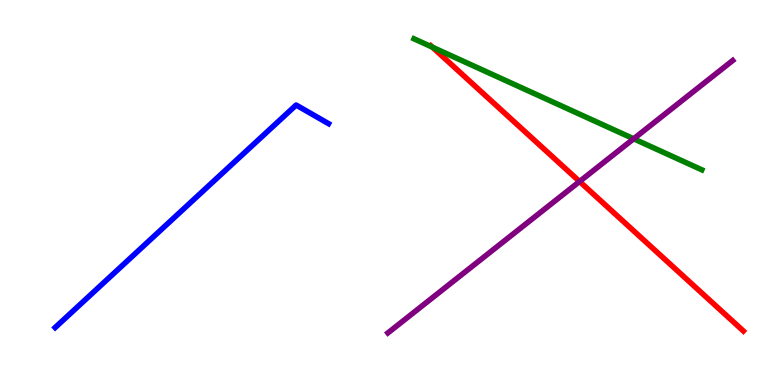[{'lines': ['blue', 'red'], 'intersections': []}, {'lines': ['green', 'red'], 'intersections': [{'x': 5.58, 'y': 8.77}]}, {'lines': ['purple', 'red'], 'intersections': [{'x': 7.48, 'y': 5.29}]}, {'lines': ['blue', 'green'], 'intersections': []}, {'lines': ['blue', 'purple'], 'intersections': []}, {'lines': ['green', 'purple'], 'intersections': [{'x': 8.18, 'y': 6.4}]}]